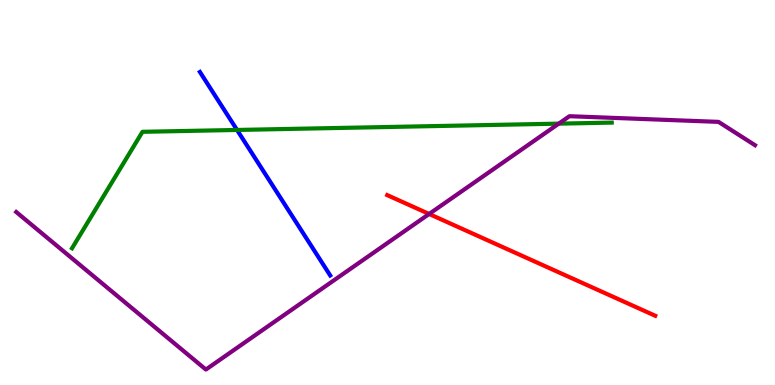[{'lines': ['blue', 'red'], 'intersections': []}, {'lines': ['green', 'red'], 'intersections': []}, {'lines': ['purple', 'red'], 'intersections': [{'x': 5.54, 'y': 4.44}]}, {'lines': ['blue', 'green'], 'intersections': [{'x': 3.06, 'y': 6.62}]}, {'lines': ['blue', 'purple'], 'intersections': []}, {'lines': ['green', 'purple'], 'intersections': [{'x': 7.21, 'y': 6.79}]}]